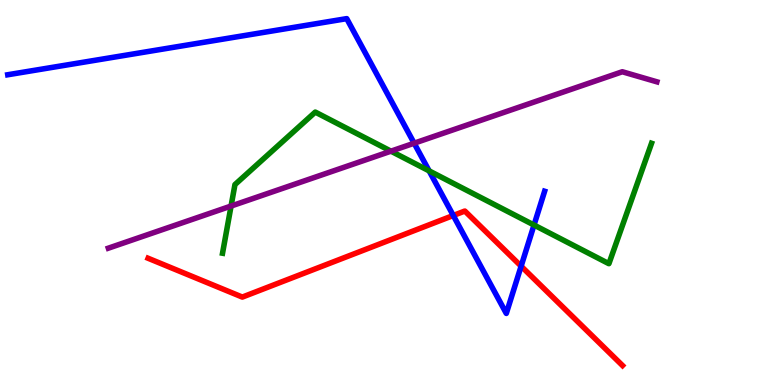[{'lines': ['blue', 'red'], 'intersections': [{'x': 5.85, 'y': 4.4}, {'x': 6.72, 'y': 3.09}]}, {'lines': ['green', 'red'], 'intersections': []}, {'lines': ['purple', 'red'], 'intersections': []}, {'lines': ['blue', 'green'], 'intersections': [{'x': 5.54, 'y': 5.56}, {'x': 6.89, 'y': 4.15}]}, {'lines': ['blue', 'purple'], 'intersections': [{'x': 5.34, 'y': 6.28}]}, {'lines': ['green', 'purple'], 'intersections': [{'x': 2.98, 'y': 4.65}, {'x': 5.04, 'y': 6.07}]}]